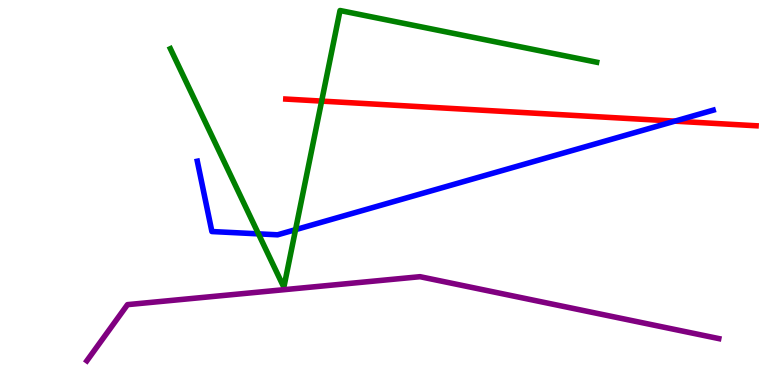[{'lines': ['blue', 'red'], 'intersections': [{'x': 8.71, 'y': 6.85}]}, {'lines': ['green', 'red'], 'intersections': [{'x': 4.15, 'y': 7.37}]}, {'lines': ['purple', 'red'], 'intersections': []}, {'lines': ['blue', 'green'], 'intersections': [{'x': 3.33, 'y': 3.93}, {'x': 3.81, 'y': 4.03}]}, {'lines': ['blue', 'purple'], 'intersections': []}, {'lines': ['green', 'purple'], 'intersections': []}]